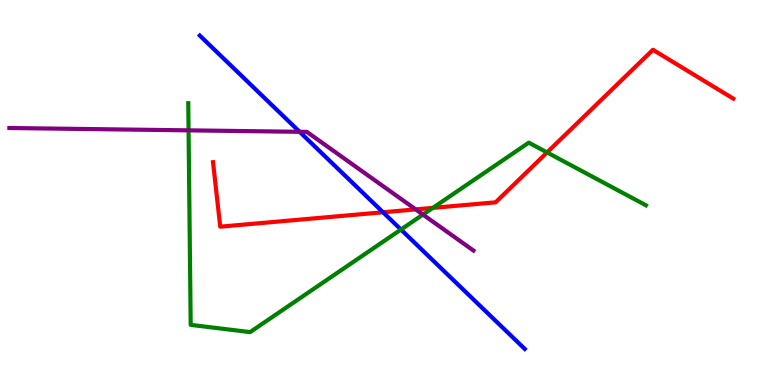[{'lines': ['blue', 'red'], 'intersections': [{'x': 4.94, 'y': 4.49}]}, {'lines': ['green', 'red'], 'intersections': [{'x': 5.59, 'y': 4.6}, {'x': 7.06, 'y': 6.04}]}, {'lines': ['purple', 'red'], 'intersections': [{'x': 5.36, 'y': 4.56}]}, {'lines': ['blue', 'green'], 'intersections': [{'x': 5.17, 'y': 4.04}]}, {'lines': ['blue', 'purple'], 'intersections': [{'x': 3.87, 'y': 6.58}]}, {'lines': ['green', 'purple'], 'intersections': [{'x': 2.43, 'y': 6.61}, {'x': 5.46, 'y': 4.43}]}]